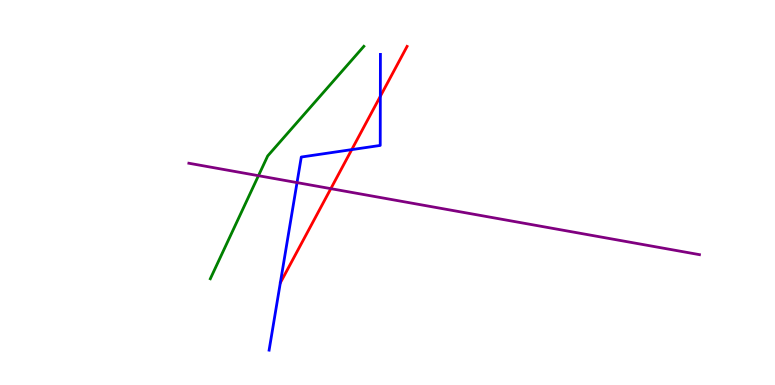[{'lines': ['blue', 'red'], 'intersections': [{'x': 4.54, 'y': 6.11}, {'x': 4.91, 'y': 7.5}]}, {'lines': ['green', 'red'], 'intersections': []}, {'lines': ['purple', 'red'], 'intersections': [{'x': 4.27, 'y': 5.1}]}, {'lines': ['blue', 'green'], 'intersections': []}, {'lines': ['blue', 'purple'], 'intersections': [{'x': 3.83, 'y': 5.26}]}, {'lines': ['green', 'purple'], 'intersections': [{'x': 3.33, 'y': 5.44}]}]